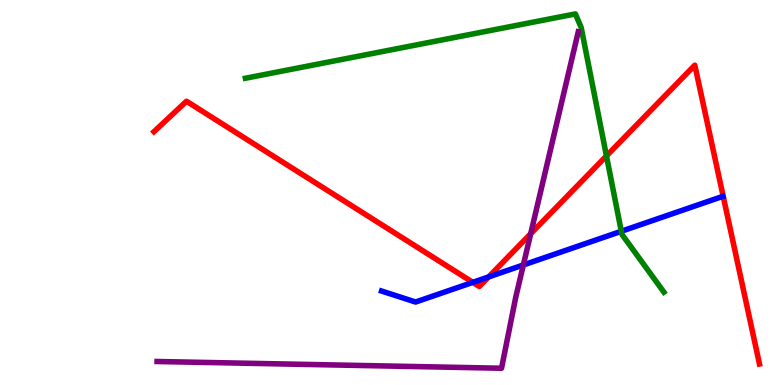[{'lines': ['blue', 'red'], 'intersections': [{'x': 6.1, 'y': 2.67}, {'x': 6.31, 'y': 2.81}]}, {'lines': ['green', 'red'], 'intersections': [{'x': 7.83, 'y': 5.95}]}, {'lines': ['purple', 'red'], 'intersections': [{'x': 6.85, 'y': 3.93}]}, {'lines': ['blue', 'green'], 'intersections': [{'x': 8.02, 'y': 3.99}]}, {'lines': ['blue', 'purple'], 'intersections': [{'x': 6.75, 'y': 3.12}]}, {'lines': ['green', 'purple'], 'intersections': []}]